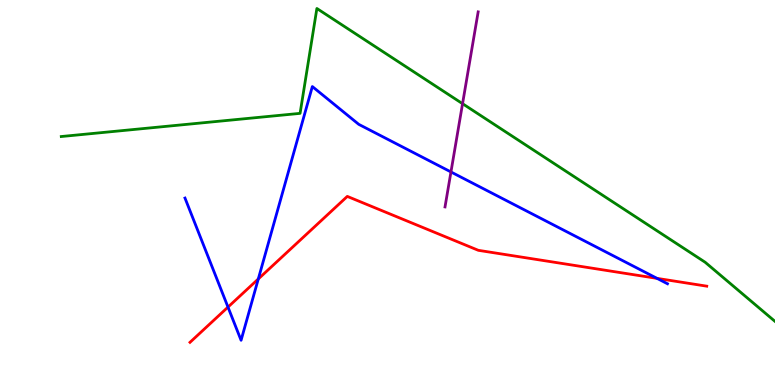[{'lines': ['blue', 'red'], 'intersections': [{'x': 2.94, 'y': 2.02}, {'x': 3.33, 'y': 2.75}, {'x': 8.48, 'y': 2.77}]}, {'lines': ['green', 'red'], 'intersections': []}, {'lines': ['purple', 'red'], 'intersections': []}, {'lines': ['blue', 'green'], 'intersections': []}, {'lines': ['blue', 'purple'], 'intersections': [{'x': 5.82, 'y': 5.53}]}, {'lines': ['green', 'purple'], 'intersections': [{'x': 5.97, 'y': 7.31}]}]